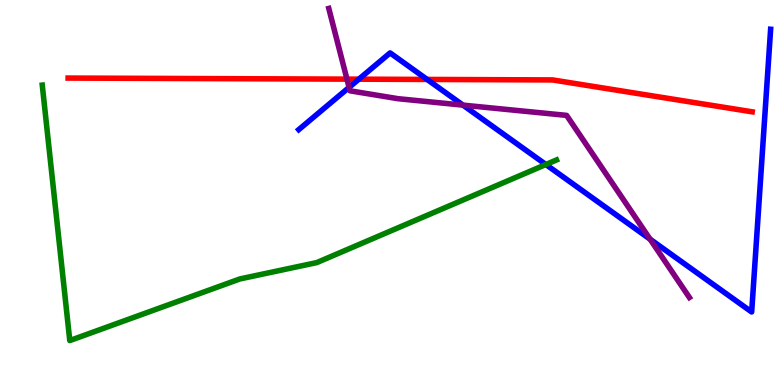[{'lines': ['blue', 'red'], 'intersections': [{'x': 4.63, 'y': 7.94}, {'x': 5.51, 'y': 7.94}]}, {'lines': ['green', 'red'], 'intersections': []}, {'lines': ['purple', 'red'], 'intersections': [{'x': 4.48, 'y': 7.94}]}, {'lines': ['blue', 'green'], 'intersections': [{'x': 7.04, 'y': 5.73}]}, {'lines': ['blue', 'purple'], 'intersections': [{'x': 4.5, 'y': 7.73}, {'x': 5.97, 'y': 7.27}, {'x': 8.39, 'y': 3.79}]}, {'lines': ['green', 'purple'], 'intersections': []}]